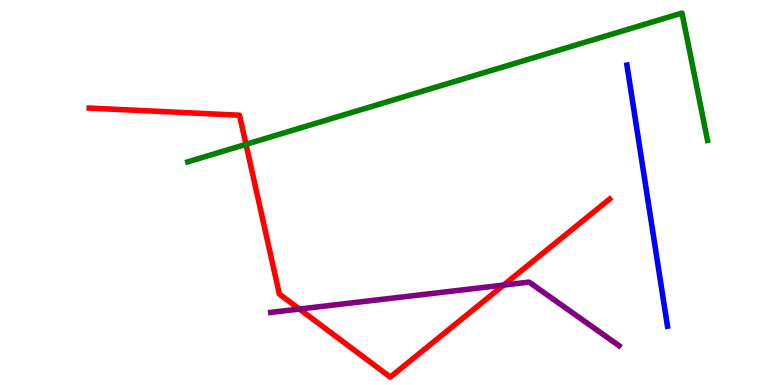[{'lines': ['blue', 'red'], 'intersections': []}, {'lines': ['green', 'red'], 'intersections': [{'x': 3.17, 'y': 6.25}]}, {'lines': ['purple', 'red'], 'intersections': [{'x': 3.86, 'y': 1.97}, {'x': 6.5, 'y': 2.6}]}, {'lines': ['blue', 'green'], 'intersections': []}, {'lines': ['blue', 'purple'], 'intersections': []}, {'lines': ['green', 'purple'], 'intersections': []}]